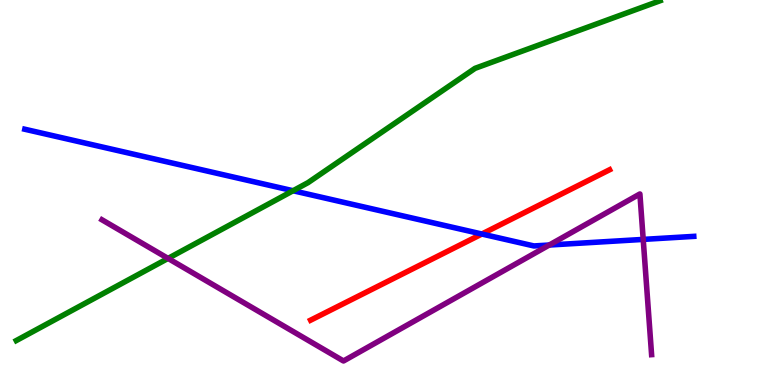[{'lines': ['blue', 'red'], 'intersections': [{'x': 6.22, 'y': 3.92}]}, {'lines': ['green', 'red'], 'intersections': []}, {'lines': ['purple', 'red'], 'intersections': []}, {'lines': ['blue', 'green'], 'intersections': [{'x': 3.78, 'y': 5.05}]}, {'lines': ['blue', 'purple'], 'intersections': [{'x': 7.09, 'y': 3.64}, {'x': 8.3, 'y': 3.78}]}, {'lines': ['green', 'purple'], 'intersections': [{'x': 2.17, 'y': 3.29}]}]